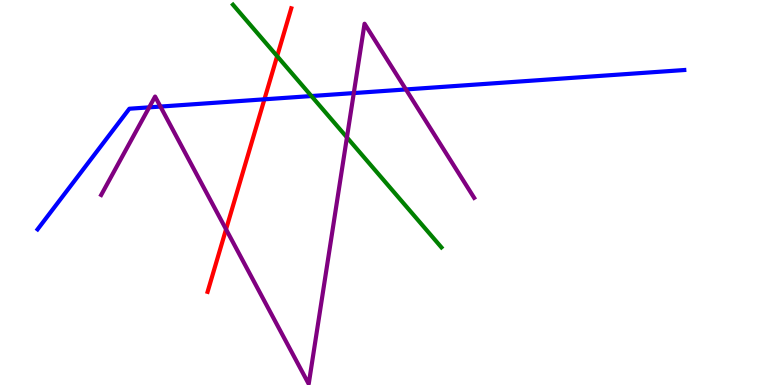[{'lines': ['blue', 'red'], 'intersections': [{'x': 3.41, 'y': 7.42}]}, {'lines': ['green', 'red'], 'intersections': [{'x': 3.58, 'y': 8.54}]}, {'lines': ['purple', 'red'], 'intersections': [{'x': 2.92, 'y': 4.04}]}, {'lines': ['blue', 'green'], 'intersections': [{'x': 4.02, 'y': 7.51}]}, {'lines': ['blue', 'purple'], 'intersections': [{'x': 1.92, 'y': 7.21}, {'x': 2.07, 'y': 7.23}, {'x': 4.57, 'y': 7.58}, {'x': 5.24, 'y': 7.68}]}, {'lines': ['green', 'purple'], 'intersections': [{'x': 4.48, 'y': 6.43}]}]